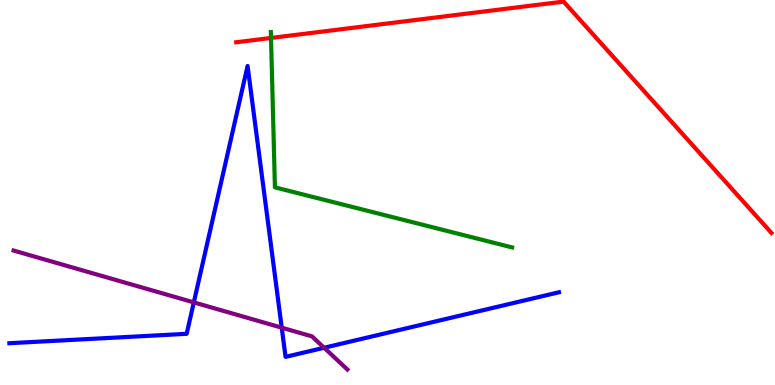[{'lines': ['blue', 'red'], 'intersections': []}, {'lines': ['green', 'red'], 'intersections': [{'x': 3.5, 'y': 9.01}]}, {'lines': ['purple', 'red'], 'intersections': []}, {'lines': ['blue', 'green'], 'intersections': []}, {'lines': ['blue', 'purple'], 'intersections': [{'x': 2.5, 'y': 2.15}, {'x': 3.64, 'y': 1.49}, {'x': 4.18, 'y': 0.967}]}, {'lines': ['green', 'purple'], 'intersections': []}]